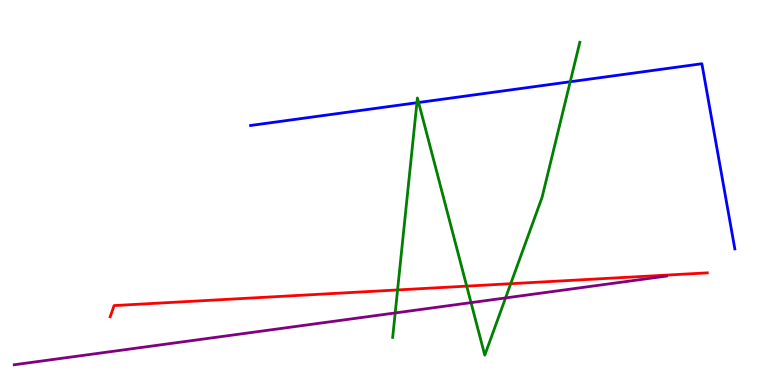[{'lines': ['blue', 'red'], 'intersections': []}, {'lines': ['green', 'red'], 'intersections': [{'x': 5.13, 'y': 2.47}, {'x': 6.02, 'y': 2.57}, {'x': 6.59, 'y': 2.63}]}, {'lines': ['purple', 'red'], 'intersections': []}, {'lines': ['blue', 'green'], 'intersections': [{'x': 5.38, 'y': 7.33}, {'x': 5.4, 'y': 7.34}, {'x': 7.36, 'y': 7.88}]}, {'lines': ['blue', 'purple'], 'intersections': []}, {'lines': ['green', 'purple'], 'intersections': [{'x': 5.1, 'y': 1.87}, {'x': 6.08, 'y': 2.14}, {'x': 6.52, 'y': 2.26}]}]